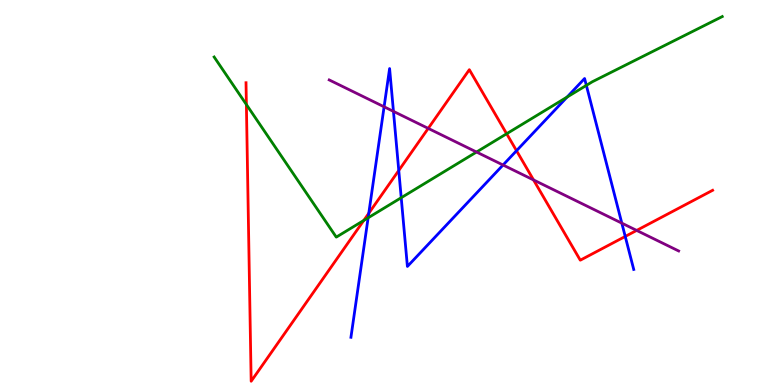[{'lines': ['blue', 'red'], 'intersections': [{'x': 4.76, 'y': 4.46}, {'x': 5.15, 'y': 5.57}, {'x': 6.66, 'y': 6.09}, {'x': 8.07, 'y': 3.86}]}, {'lines': ['green', 'red'], 'intersections': [{'x': 3.18, 'y': 7.28}, {'x': 4.69, 'y': 4.27}, {'x': 6.54, 'y': 6.53}]}, {'lines': ['purple', 'red'], 'intersections': [{'x': 5.53, 'y': 6.67}, {'x': 6.88, 'y': 5.33}, {'x': 8.22, 'y': 4.02}]}, {'lines': ['blue', 'green'], 'intersections': [{'x': 4.75, 'y': 4.34}, {'x': 5.18, 'y': 4.86}, {'x': 7.32, 'y': 7.48}, {'x': 7.57, 'y': 7.78}]}, {'lines': ['blue', 'purple'], 'intersections': [{'x': 4.96, 'y': 7.23}, {'x': 5.08, 'y': 7.11}, {'x': 6.49, 'y': 5.71}, {'x': 8.02, 'y': 4.2}]}, {'lines': ['green', 'purple'], 'intersections': [{'x': 6.15, 'y': 6.05}]}]